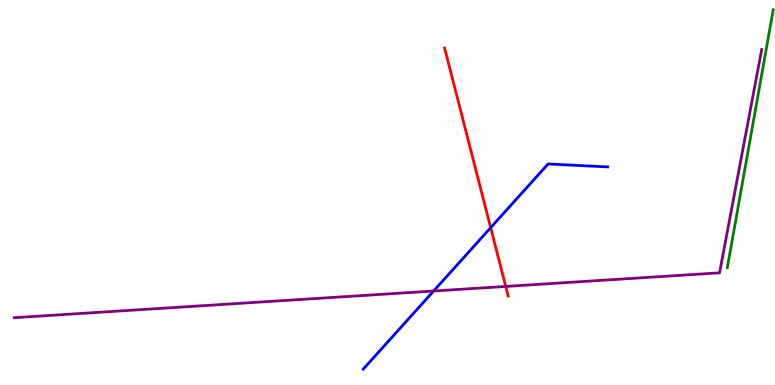[{'lines': ['blue', 'red'], 'intersections': [{'x': 6.33, 'y': 4.09}]}, {'lines': ['green', 'red'], 'intersections': []}, {'lines': ['purple', 'red'], 'intersections': [{'x': 6.53, 'y': 2.56}]}, {'lines': ['blue', 'green'], 'intersections': []}, {'lines': ['blue', 'purple'], 'intersections': [{'x': 5.6, 'y': 2.44}]}, {'lines': ['green', 'purple'], 'intersections': []}]